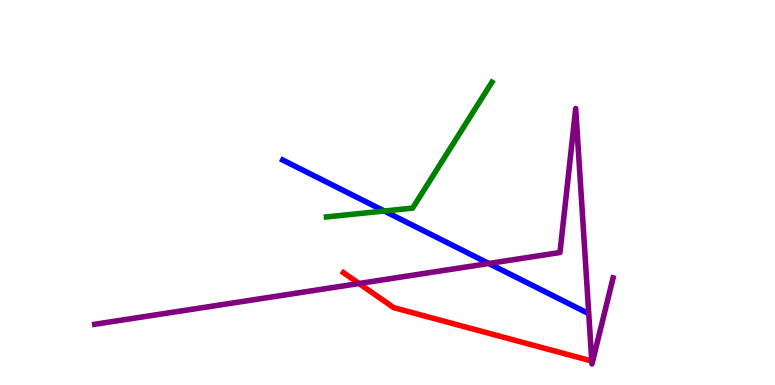[{'lines': ['blue', 'red'], 'intersections': []}, {'lines': ['green', 'red'], 'intersections': []}, {'lines': ['purple', 'red'], 'intersections': [{'x': 4.63, 'y': 2.64}]}, {'lines': ['blue', 'green'], 'intersections': [{'x': 4.96, 'y': 4.52}]}, {'lines': ['blue', 'purple'], 'intersections': [{'x': 6.31, 'y': 3.16}]}, {'lines': ['green', 'purple'], 'intersections': []}]